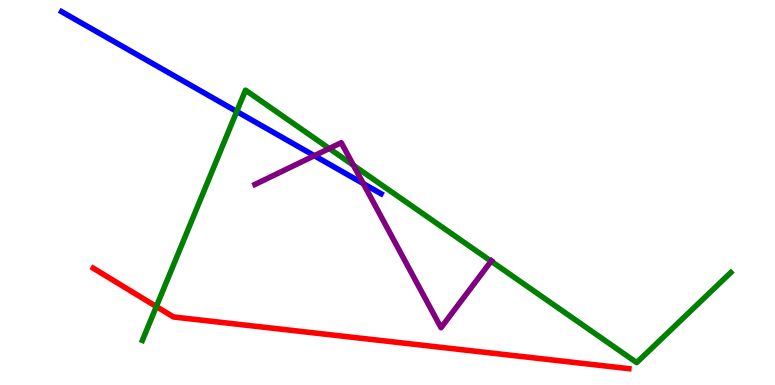[{'lines': ['blue', 'red'], 'intersections': []}, {'lines': ['green', 'red'], 'intersections': [{'x': 2.02, 'y': 2.04}]}, {'lines': ['purple', 'red'], 'intersections': []}, {'lines': ['blue', 'green'], 'intersections': [{'x': 3.05, 'y': 7.1}]}, {'lines': ['blue', 'purple'], 'intersections': [{'x': 4.06, 'y': 5.96}, {'x': 4.69, 'y': 5.23}]}, {'lines': ['green', 'purple'], 'intersections': [{'x': 4.25, 'y': 6.14}, {'x': 4.56, 'y': 5.7}, {'x': 6.34, 'y': 3.22}]}]